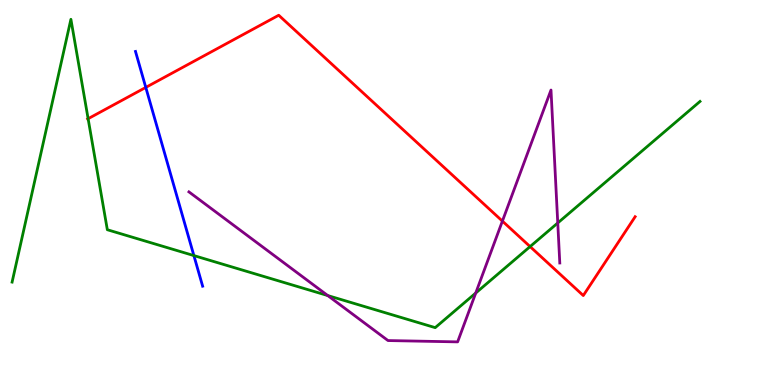[{'lines': ['blue', 'red'], 'intersections': [{'x': 1.88, 'y': 7.73}]}, {'lines': ['green', 'red'], 'intersections': [{'x': 1.14, 'y': 6.92}, {'x': 6.84, 'y': 3.6}]}, {'lines': ['purple', 'red'], 'intersections': [{'x': 6.48, 'y': 4.26}]}, {'lines': ['blue', 'green'], 'intersections': [{'x': 2.5, 'y': 3.36}]}, {'lines': ['blue', 'purple'], 'intersections': []}, {'lines': ['green', 'purple'], 'intersections': [{'x': 4.23, 'y': 2.32}, {'x': 6.14, 'y': 2.39}, {'x': 7.2, 'y': 4.21}]}]